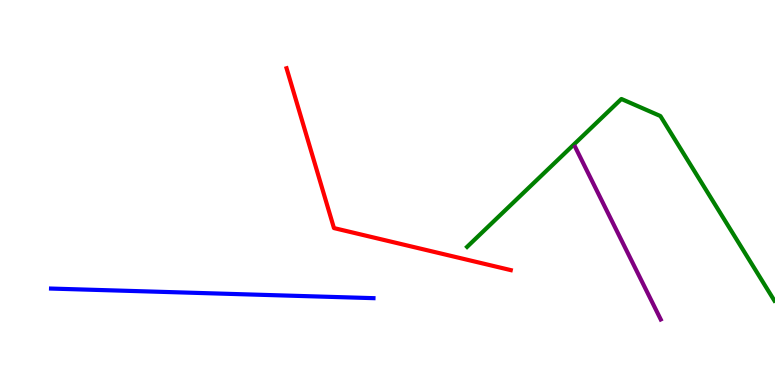[{'lines': ['blue', 'red'], 'intersections': []}, {'lines': ['green', 'red'], 'intersections': []}, {'lines': ['purple', 'red'], 'intersections': []}, {'lines': ['blue', 'green'], 'intersections': []}, {'lines': ['blue', 'purple'], 'intersections': []}, {'lines': ['green', 'purple'], 'intersections': []}]